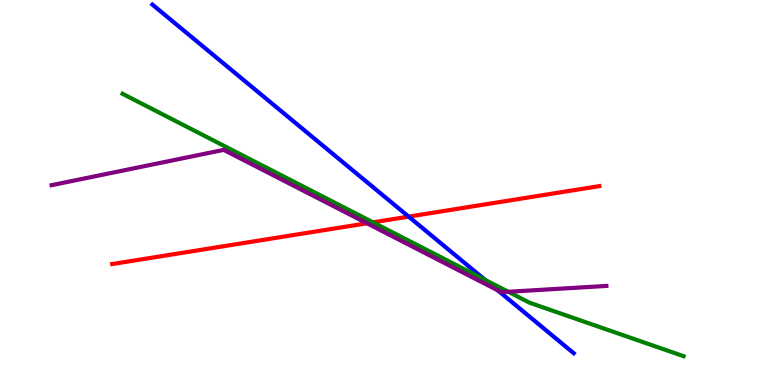[{'lines': ['blue', 'red'], 'intersections': [{'x': 5.27, 'y': 4.37}]}, {'lines': ['green', 'red'], 'intersections': [{'x': 4.81, 'y': 4.23}]}, {'lines': ['purple', 'red'], 'intersections': [{'x': 4.74, 'y': 4.2}]}, {'lines': ['blue', 'green'], 'intersections': [{'x': 6.26, 'y': 2.73}]}, {'lines': ['blue', 'purple'], 'intersections': [{'x': 6.42, 'y': 2.46}]}, {'lines': ['green', 'purple'], 'intersections': [{'x': 6.56, 'y': 2.42}]}]